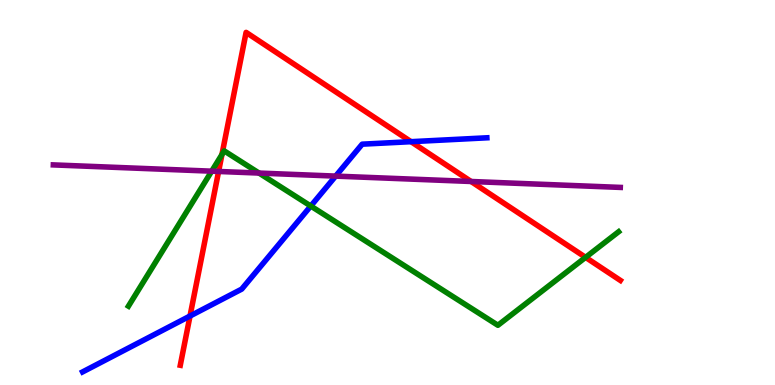[{'lines': ['blue', 'red'], 'intersections': [{'x': 2.45, 'y': 1.79}, {'x': 5.3, 'y': 6.32}]}, {'lines': ['green', 'red'], 'intersections': [{'x': 2.86, 'y': 5.99}, {'x': 7.56, 'y': 3.32}]}, {'lines': ['purple', 'red'], 'intersections': [{'x': 2.82, 'y': 5.55}, {'x': 6.08, 'y': 5.29}]}, {'lines': ['blue', 'green'], 'intersections': [{'x': 4.01, 'y': 4.65}]}, {'lines': ['blue', 'purple'], 'intersections': [{'x': 4.33, 'y': 5.43}]}, {'lines': ['green', 'purple'], 'intersections': [{'x': 2.73, 'y': 5.55}, {'x': 3.34, 'y': 5.5}]}]